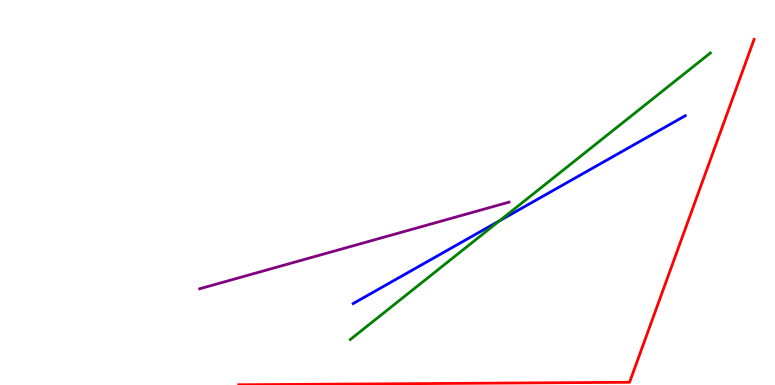[{'lines': ['blue', 'red'], 'intersections': []}, {'lines': ['green', 'red'], 'intersections': []}, {'lines': ['purple', 'red'], 'intersections': []}, {'lines': ['blue', 'green'], 'intersections': [{'x': 6.44, 'y': 4.26}]}, {'lines': ['blue', 'purple'], 'intersections': []}, {'lines': ['green', 'purple'], 'intersections': []}]